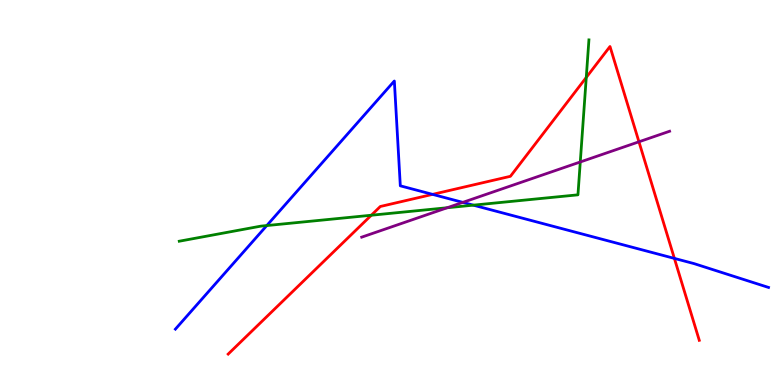[{'lines': ['blue', 'red'], 'intersections': [{'x': 5.58, 'y': 4.95}, {'x': 8.7, 'y': 3.29}]}, {'lines': ['green', 'red'], 'intersections': [{'x': 4.79, 'y': 4.41}, {'x': 7.56, 'y': 7.99}]}, {'lines': ['purple', 'red'], 'intersections': [{'x': 8.24, 'y': 6.32}]}, {'lines': ['blue', 'green'], 'intersections': [{'x': 3.44, 'y': 4.14}, {'x': 6.11, 'y': 4.67}]}, {'lines': ['blue', 'purple'], 'intersections': [{'x': 5.97, 'y': 4.74}]}, {'lines': ['green', 'purple'], 'intersections': [{'x': 5.77, 'y': 4.6}, {'x': 7.49, 'y': 5.79}]}]